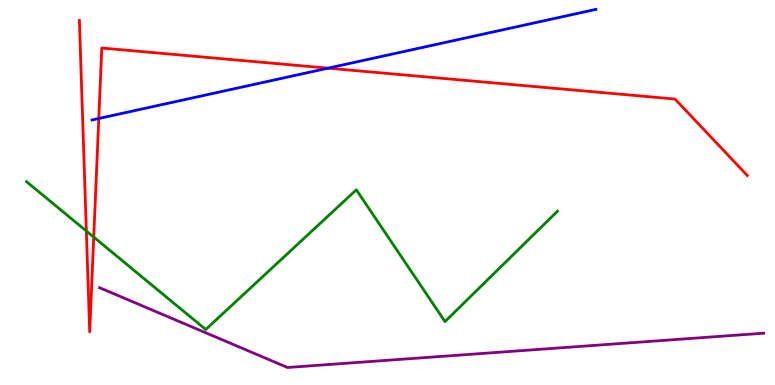[{'lines': ['blue', 'red'], 'intersections': [{'x': 1.27, 'y': 6.92}, {'x': 4.23, 'y': 8.23}]}, {'lines': ['green', 'red'], 'intersections': [{'x': 1.11, 'y': 4.0}, {'x': 1.21, 'y': 3.84}]}, {'lines': ['purple', 'red'], 'intersections': []}, {'lines': ['blue', 'green'], 'intersections': []}, {'lines': ['blue', 'purple'], 'intersections': []}, {'lines': ['green', 'purple'], 'intersections': []}]